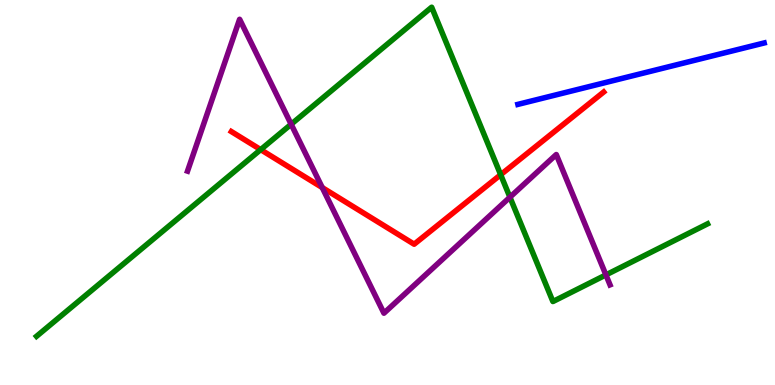[{'lines': ['blue', 'red'], 'intersections': []}, {'lines': ['green', 'red'], 'intersections': [{'x': 3.36, 'y': 6.11}, {'x': 6.46, 'y': 5.46}]}, {'lines': ['purple', 'red'], 'intersections': [{'x': 4.16, 'y': 5.13}]}, {'lines': ['blue', 'green'], 'intersections': []}, {'lines': ['blue', 'purple'], 'intersections': []}, {'lines': ['green', 'purple'], 'intersections': [{'x': 3.76, 'y': 6.77}, {'x': 6.58, 'y': 4.88}, {'x': 7.82, 'y': 2.86}]}]